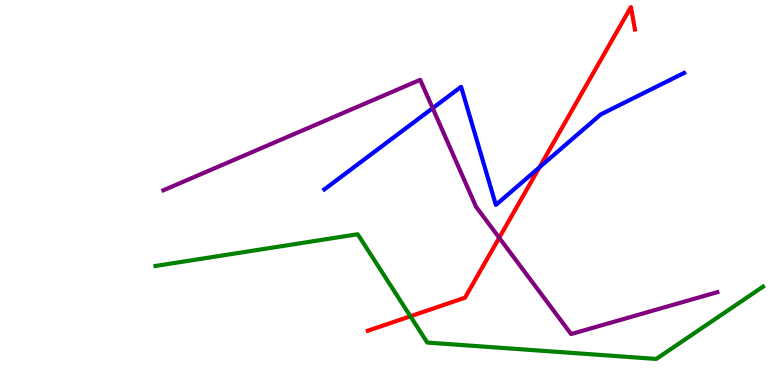[{'lines': ['blue', 'red'], 'intersections': [{'x': 6.96, 'y': 5.65}]}, {'lines': ['green', 'red'], 'intersections': [{'x': 5.3, 'y': 1.78}]}, {'lines': ['purple', 'red'], 'intersections': [{'x': 6.44, 'y': 3.82}]}, {'lines': ['blue', 'green'], 'intersections': []}, {'lines': ['blue', 'purple'], 'intersections': [{'x': 5.58, 'y': 7.19}]}, {'lines': ['green', 'purple'], 'intersections': []}]